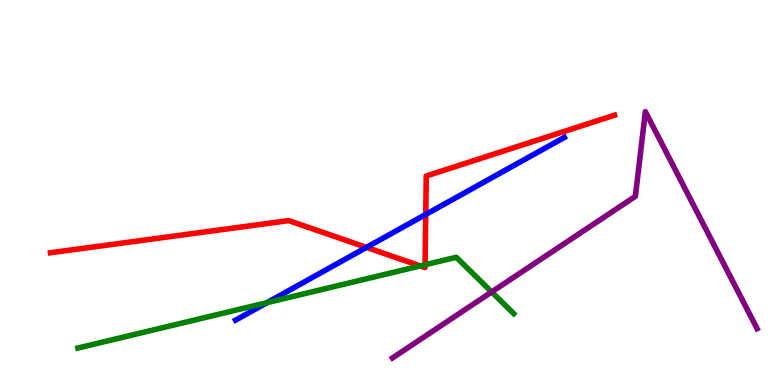[{'lines': ['blue', 'red'], 'intersections': [{'x': 4.73, 'y': 3.57}, {'x': 5.49, 'y': 4.43}]}, {'lines': ['green', 'red'], 'intersections': [{'x': 5.42, 'y': 3.09}, {'x': 5.48, 'y': 3.12}]}, {'lines': ['purple', 'red'], 'intersections': []}, {'lines': ['blue', 'green'], 'intersections': [{'x': 3.45, 'y': 2.14}]}, {'lines': ['blue', 'purple'], 'intersections': []}, {'lines': ['green', 'purple'], 'intersections': [{'x': 6.34, 'y': 2.42}]}]